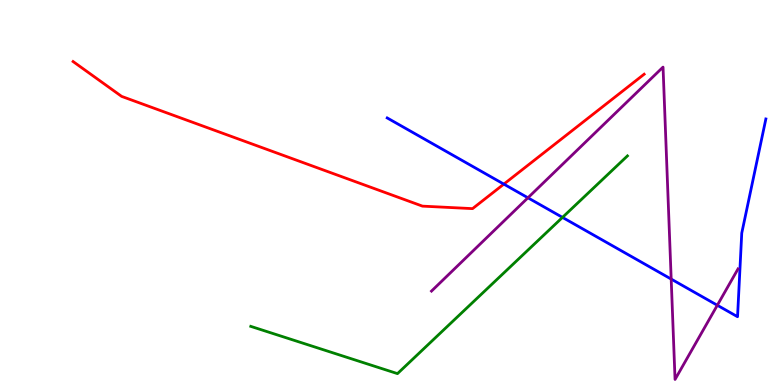[{'lines': ['blue', 'red'], 'intersections': [{'x': 6.5, 'y': 5.22}]}, {'lines': ['green', 'red'], 'intersections': []}, {'lines': ['purple', 'red'], 'intersections': []}, {'lines': ['blue', 'green'], 'intersections': [{'x': 7.26, 'y': 4.35}]}, {'lines': ['blue', 'purple'], 'intersections': [{'x': 6.81, 'y': 4.86}, {'x': 8.66, 'y': 2.75}, {'x': 9.26, 'y': 2.07}]}, {'lines': ['green', 'purple'], 'intersections': []}]